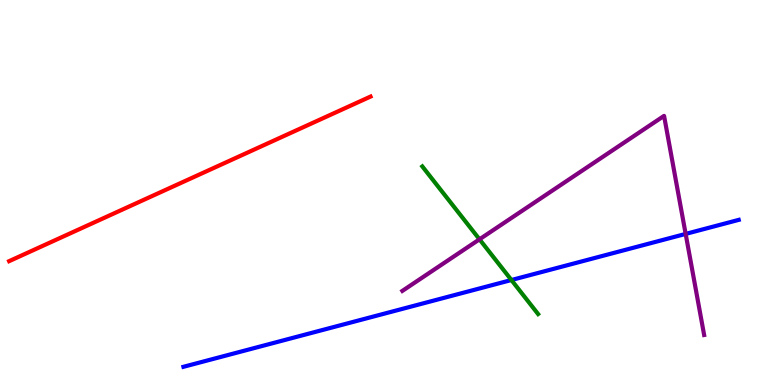[{'lines': ['blue', 'red'], 'intersections': []}, {'lines': ['green', 'red'], 'intersections': []}, {'lines': ['purple', 'red'], 'intersections': []}, {'lines': ['blue', 'green'], 'intersections': [{'x': 6.6, 'y': 2.73}]}, {'lines': ['blue', 'purple'], 'intersections': [{'x': 8.85, 'y': 3.92}]}, {'lines': ['green', 'purple'], 'intersections': [{'x': 6.19, 'y': 3.78}]}]